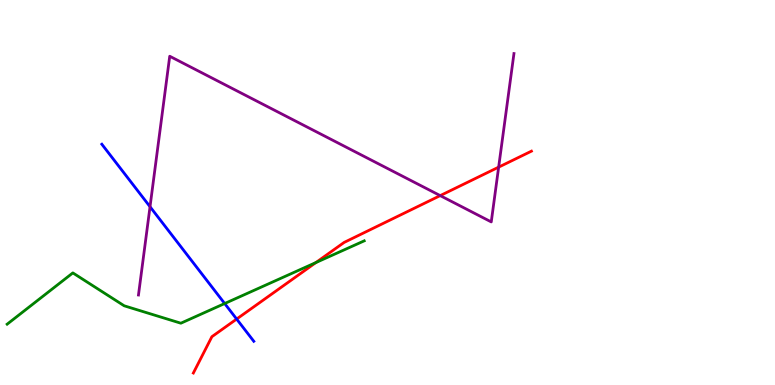[{'lines': ['blue', 'red'], 'intersections': [{'x': 3.05, 'y': 1.71}]}, {'lines': ['green', 'red'], 'intersections': [{'x': 4.08, 'y': 3.18}]}, {'lines': ['purple', 'red'], 'intersections': [{'x': 5.68, 'y': 4.92}, {'x': 6.43, 'y': 5.66}]}, {'lines': ['blue', 'green'], 'intersections': [{'x': 2.9, 'y': 2.12}]}, {'lines': ['blue', 'purple'], 'intersections': [{'x': 1.94, 'y': 4.63}]}, {'lines': ['green', 'purple'], 'intersections': []}]